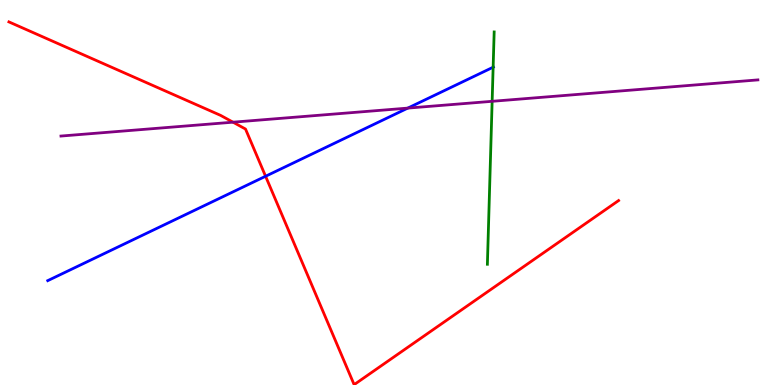[{'lines': ['blue', 'red'], 'intersections': [{'x': 3.43, 'y': 5.42}]}, {'lines': ['green', 'red'], 'intersections': []}, {'lines': ['purple', 'red'], 'intersections': [{'x': 3.01, 'y': 6.83}]}, {'lines': ['blue', 'green'], 'intersections': [{'x': 6.36, 'y': 8.25}]}, {'lines': ['blue', 'purple'], 'intersections': [{'x': 5.26, 'y': 7.19}]}, {'lines': ['green', 'purple'], 'intersections': [{'x': 6.35, 'y': 7.37}]}]